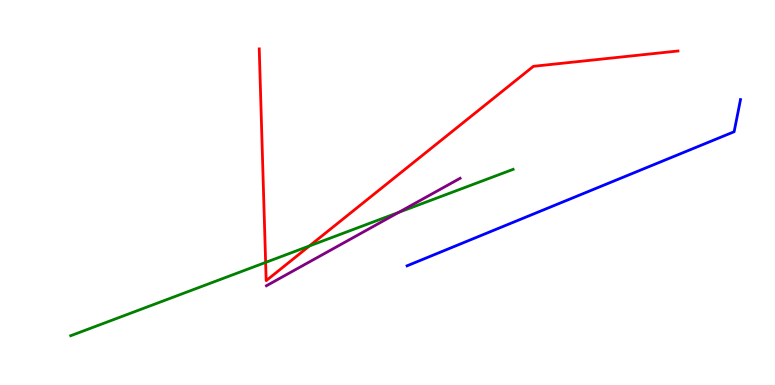[{'lines': ['blue', 'red'], 'intersections': []}, {'lines': ['green', 'red'], 'intersections': [{'x': 3.43, 'y': 3.18}, {'x': 3.99, 'y': 3.61}]}, {'lines': ['purple', 'red'], 'intersections': []}, {'lines': ['blue', 'green'], 'intersections': []}, {'lines': ['blue', 'purple'], 'intersections': []}, {'lines': ['green', 'purple'], 'intersections': [{'x': 5.14, 'y': 4.48}]}]